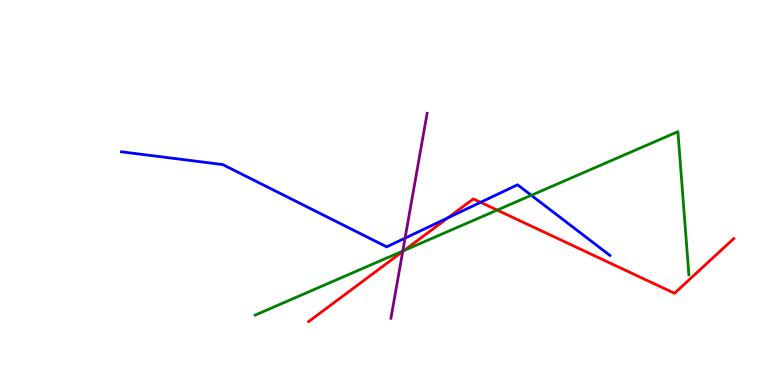[{'lines': ['blue', 'red'], 'intersections': [{'x': 5.78, 'y': 4.34}, {'x': 6.2, 'y': 4.75}]}, {'lines': ['green', 'red'], 'intersections': [{'x': 5.21, 'y': 3.49}, {'x': 6.42, 'y': 4.54}]}, {'lines': ['purple', 'red'], 'intersections': [{'x': 5.2, 'y': 3.47}]}, {'lines': ['blue', 'green'], 'intersections': [{'x': 6.86, 'y': 4.93}]}, {'lines': ['blue', 'purple'], 'intersections': [{'x': 5.23, 'y': 3.81}]}, {'lines': ['green', 'purple'], 'intersections': [{'x': 5.2, 'y': 3.48}]}]